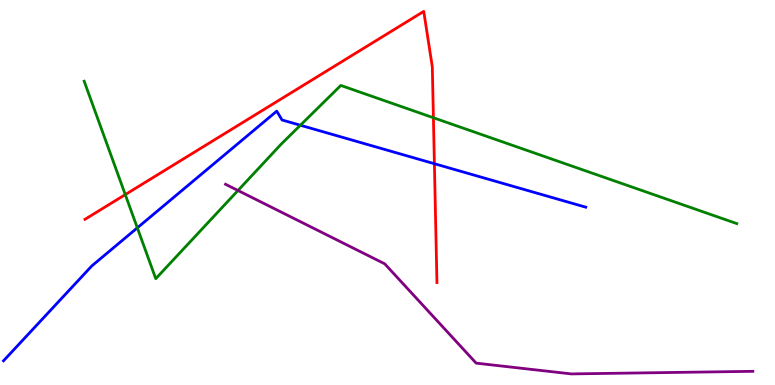[{'lines': ['blue', 'red'], 'intersections': [{'x': 5.61, 'y': 5.75}]}, {'lines': ['green', 'red'], 'intersections': [{'x': 1.62, 'y': 4.95}, {'x': 5.59, 'y': 6.94}]}, {'lines': ['purple', 'red'], 'intersections': []}, {'lines': ['blue', 'green'], 'intersections': [{'x': 1.77, 'y': 4.08}, {'x': 3.88, 'y': 6.75}]}, {'lines': ['blue', 'purple'], 'intersections': []}, {'lines': ['green', 'purple'], 'intersections': [{'x': 3.07, 'y': 5.05}]}]